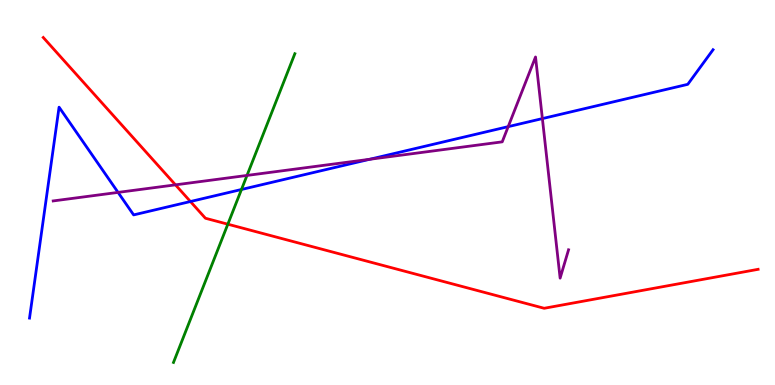[{'lines': ['blue', 'red'], 'intersections': [{'x': 2.46, 'y': 4.77}]}, {'lines': ['green', 'red'], 'intersections': [{'x': 2.94, 'y': 4.18}]}, {'lines': ['purple', 'red'], 'intersections': [{'x': 2.26, 'y': 5.2}]}, {'lines': ['blue', 'green'], 'intersections': [{'x': 3.12, 'y': 5.08}]}, {'lines': ['blue', 'purple'], 'intersections': [{'x': 1.52, 'y': 5.0}, {'x': 4.77, 'y': 5.86}, {'x': 6.56, 'y': 6.71}, {'x': 7.0, 'y': 6.92}]}, {'lines': ['green', 'purple'], 'intersections': [{'x': 3.19, 'y': 5.44}]}]